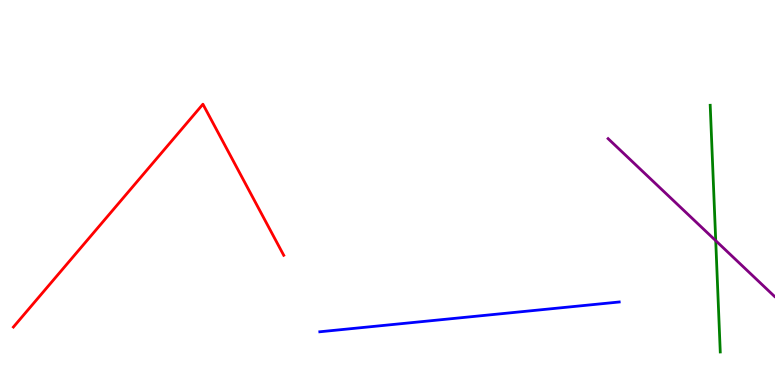[{'lines': ['blue', 'red'], 'intersections': []}, {'lines': ['green', 'red'], 'intersections': []}, {'lines': ['purple', 'red'], 'intersections': []}, {'lines': ['blue', 'green'], 'intersections': []}, {'lines': ['blue', 'purple'], 'intersections': []}, {'lines': ['green', 'purple'], 'intersections': [{'x': 9.24, 'y': 3.75}]}]